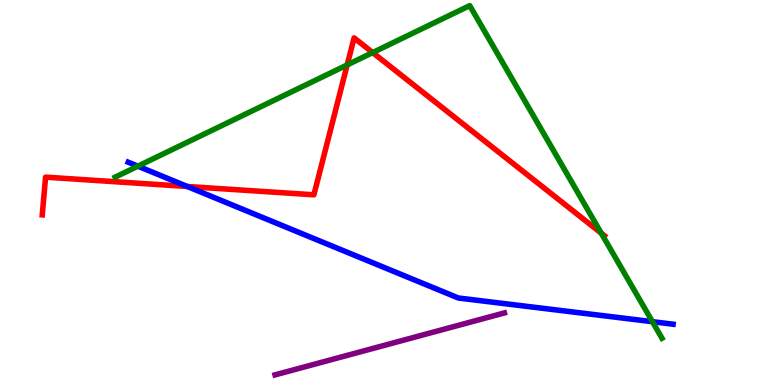[{'lines': ['blue', 'red'], 'intersections': [{'x': 2.42, 'y': 5.16}]}, {'lines': ['green', 'red'], 'intersections': [{'x': 4.48, 'y': 8.31}, {'x': 4.81, 'y': 8.63}, {'x': 7.76, 'y': 3.94}]}, {'lines': ['purple', 'red'], 'intersections': []}, {'lines': ['blue', 'green'], 'intersections': [{'x': 1.78, 'y': 5.68}, {'x': 8.42, 'y': 1.64}]}, {'lines': ['blue', 'purple'], 'intersections': []}, {'lines': ['green', 'purple'], 'intersections': []}]